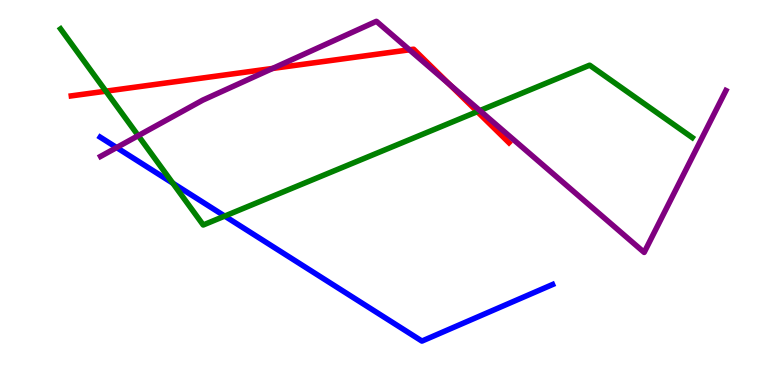[{'lines': ['blue', 'red'], 'intersections': []}, {'lines': ['green', 'red'], 'intersections': [{'x': 1.37, 'y': 7.63}, {'x': 6.16, 'y': 7.1}]}, {'lines': ['purple', 'red'], 'intersections': [{'x': 3.52, 'y': 8.22}, {'x': 5.28, 'y': 8.71}, {'x': 5.8, 'y': 7.81}]}, {'lines': ['blue', 'green'], 'intersections': [{'x': 2.23, 'y': 5.24}, {'x': 2.9, 'y': 4.39}]}, {'lines': ['blue', 'purple'], 'intersections': [{'x': 1.5, 'y': 6.17}]}, {'lines': ['green', 'purple'], 'intersections': [{'x': 1.78, 'y': 6.48}, {'x': 6.19, 'y': 7.13}]}]